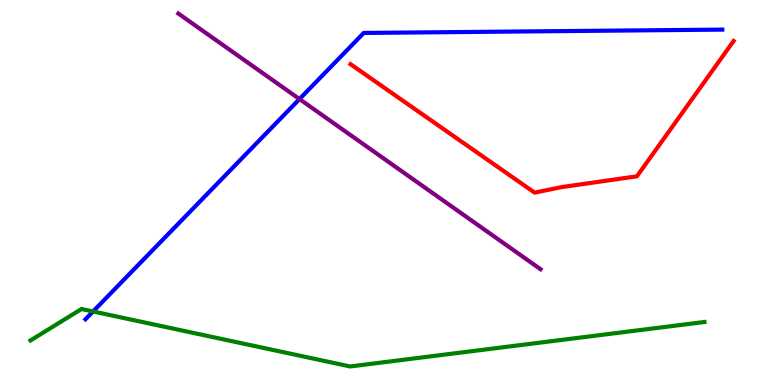[{'lines': ['blue', 'red'], 'intersections': []}, {'lines': ['green', 'red'], 'intersections': []}, {'lines': ['purple', 'red'], 'intersections': []}, {'lines': ['blue', 'green'], 'intersections': [{'x': 1.2, 'y': 1.91}]}, {'lines': ['blue', 'purple'], 'intersections': [{'x': 3.86, 'y': 7.43}]}, {'lines': ['green', 'purple'], 'intersections': []}]